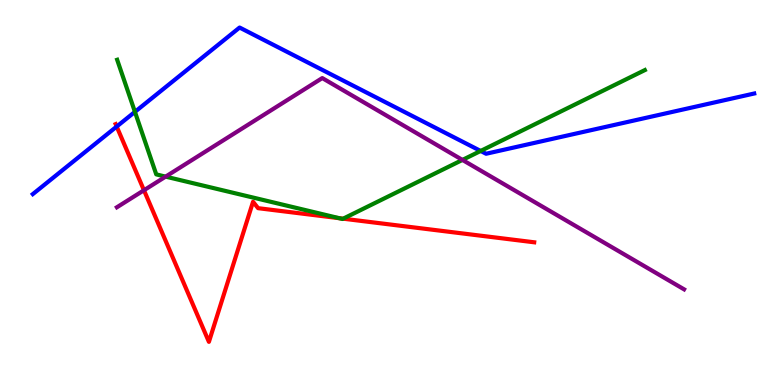[{'lines': ['blue', 'red'], 'intersections': [{'x': 1.51, 'y': 6.71}]}, {'lines': ['green', 'red'], 'intersections': [{'x': 4.38, 'y': 4.33}, {'x': 4.43, 'y': 4.32}]}, {'lines': ['purple', 'red'], 'intersections': [{'x': 1.86, 'y': 5.06}]}, {'lines': ['blue', 'green'], 'intersections': [{'x': 1.74, 'y': 7.09}, {'x': 6.2, 'y': 6.08}]}, {'lines': ['blue', 'purple'], 'intersections': []}, {'lines': ['green', 'purple'], 'intersections': [{'x': 2.14, 'y': 5.41}, {'x': 5.97, 'y': 5.85}]}]